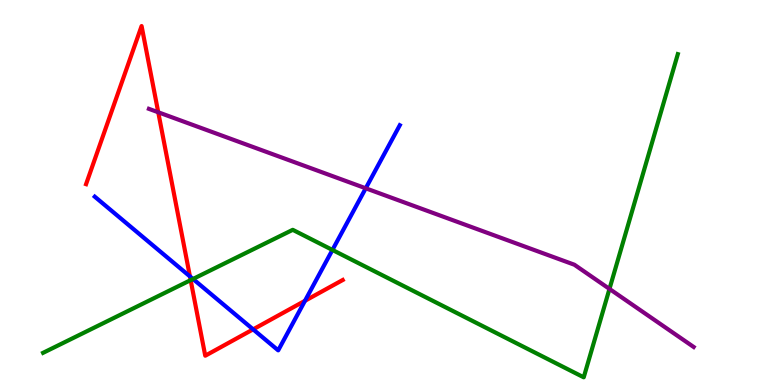[{'lines': ['blue', 'red'], 'intersections': [{'x': 2.45, 'y': 2.82}, {'x': 3.27, 'y': 1.45}, {'x': 3.94, 'y': 2.19}]}, {'lines': ['green', 'red'], 'intersections': [{'x': 2.46, 'y': 2.72}]}, {'lines': ['purple', 'red'], 'intersections': [{'x': 2.04, 'y': 7.08}]}, {'lines': ['blue', 'green'], 'intersections': [{'x': 2.49, 'y': 2.75}, {'x': 4.29, 'y': 3.51}]}, {'lines': ['blue', 'purple'], 'intersections': [{'x': 4.72, 'y': 5.11}]}, {'lines': ['green', 'purple'], 'intersections': [{'x': 7.86, 'y': 2.5}]}]